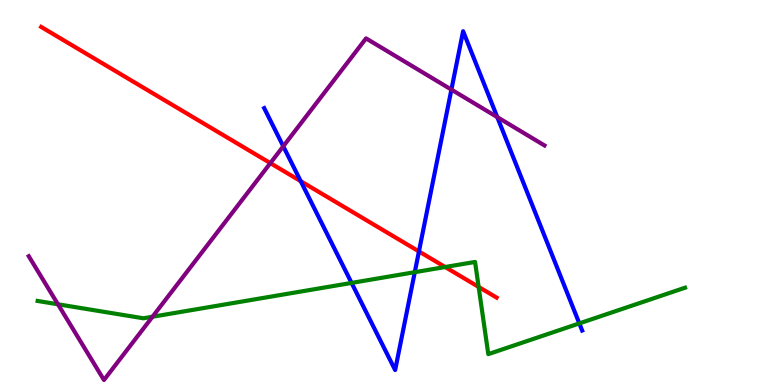[{'lines': ['blue', 'red'], 'intersections': [{'x': 3.88, 'y': 5.29}, {'x': 5.41, 'y': 3.47}]}, {'lines': ['green', 'red'], 'intersections': [{'x': 5.74, 'y': 3.06}, {'x': 6.18, 'y': 2.55}]}, {'lines': ['purple', 'red'], 'intersections': [{'x': 3.49, 'y': 5.76}]}, {'lines': ['blue', 'green'], 'intersections': [{'x': 4.54, 'y': 2.65}, {'x': 5.35, 'y': 2.93}, {'x': 7.48, 'y': 1.6}]}, {'lines': ['blue', 'purple'], 'intersections': [{'x': 3.66, 'y': 6.2}, {'x': 5.82, 'y': 7.67}, {'x': 6.42, 'y': 6.96}]}, {'lines': ['green', 'purple'], 'intersections': [{'x': 0.748, 'y': 2.1}, {'x': 1.97, 'y': 1.77}]}]